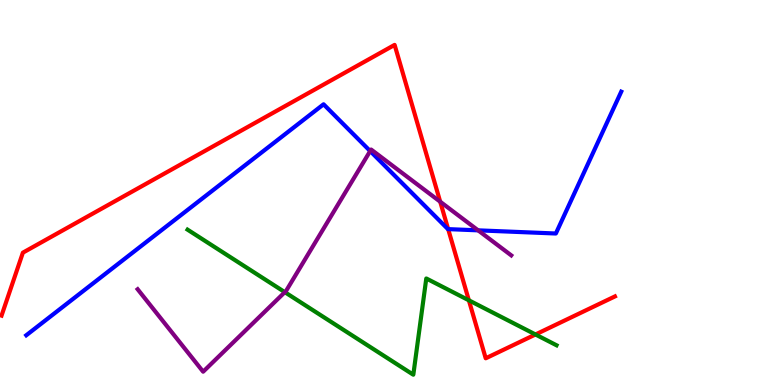[{'lines': ['blue', 'red'], 'intersections': [{'x': 5.78, 'y': 4.05}]}, {'lines': ['green', 'red'], 'intersections': [{'x': 6.05, 'y': 2.2}, {'x': 6.91, 'y': 1.31}]}, {'lines': ['purple', 'red'], 'intersections': [{'x': 5.68, 'y': 4.76}]}, {'lines': ['blue', 'green'], 'intersections': []}, {'lines': ['blue', 'purple'], 'intersections': [{'x': 4.78, 'y': 6.08}, {'x': 6.17, 'y': 4.02}]}, {'lines': ['green', 'purple'], 'intersections': [{'x': 3.68, 'y': 2.41}]}]